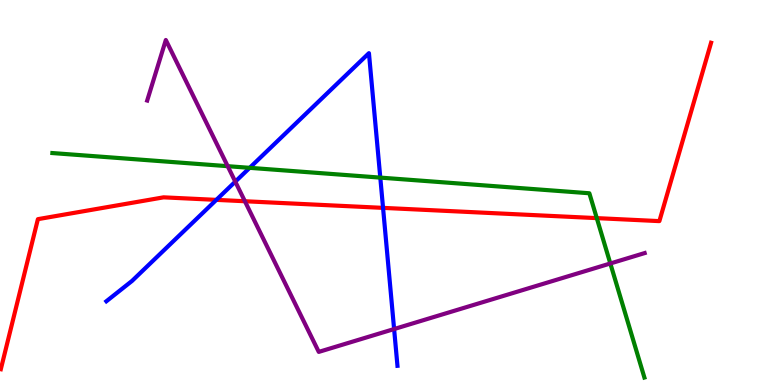[{'lines': ['blue', 'red'], 'intersections': [{'x': 2.79, 'y': 4.81}, {'x': 4.94, 'y': 4.6}]}, {'lines': ['green', 'red'], 'intersections': [{'x': 7.7, 'y': 4.33}]}, {'lines': ['purple', 'red'], 'intersections': [{'x': 3.16, 'y': 4.77}]}, {'lines': ['blue', 'green'], 'intersections': [{'x': 3.22, 'y': 5.64}, {'x': 4.91, 'y': 5.39}]}, {'lines': ['blue', 'purple'], 'intersections': [{'x': 3.04, 'y': 5.28}, {'x': 5.09, 'y': 1.45}]}, {'lines': ['green', 'purple'], 'intersections': [{'x': 2.94, 'y': 5.68}, {'x': 7.88, 'y': 3.16}]}]